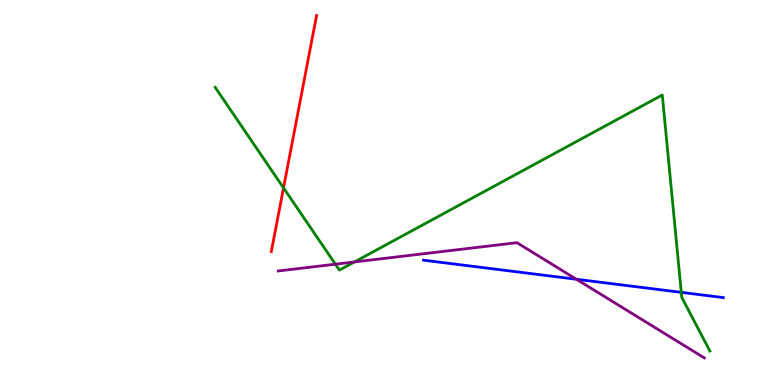[{'lines': ['blue', 'red'], 'intersections': []}, {'lines': ['green', 'red'], 'intersections': [{'x': 3.66, 'y': 5.12}]}, {'lines': ['purple', 'red'], 'intersections': []}, {'lines': ['blue', 'green'], 'intersections': [{'x': 8.79, 'y': 2.41}]}, {'lines': ['blue', 'purple'], 'intersections': [{'x': 7.44, 'y': 2.75}]}, {'lines': ['green', 'purple'], 'intersections': [{'x': 4.33, 'y': 3.14}, {'x': 4.57, 'y': 3.2}]}]